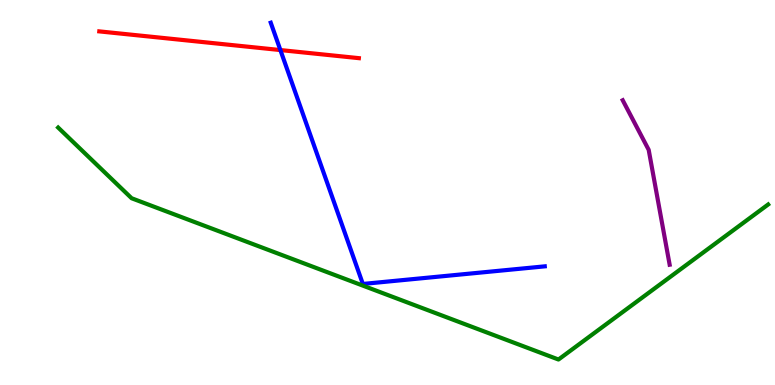[{'lines': ['blue', 'red'], 'intersections': [{'x': 3.62, 'y': 8.7}]}, {'lines': ['green', 'red'], 'intersections': []}, {'lines': ['purple', 'red'], 'intersections': []}, {'lines': ['blue', 'green'], 'intersections': []}, {'lines': ['blue', 'purple'], 'intersections': []}, {'lines': ['green', 'purple'], 'intersections': []}]